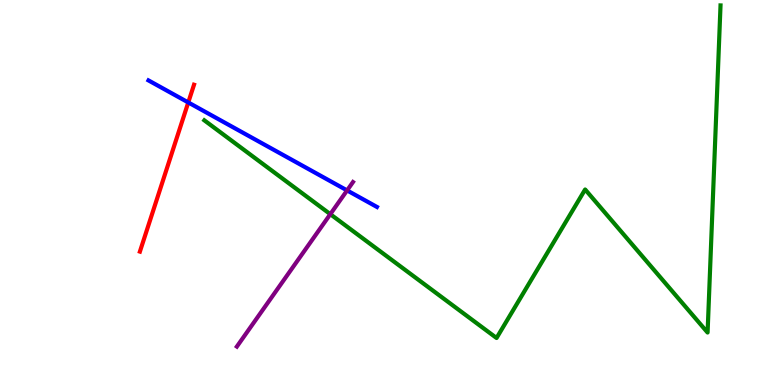[{'lines': ['blue', 'red'], 'intersections': [{'x': 2.43, 'y': 7.34}]}, {'lines': ['green', 'red'], 'intersections': []}, {'lines': ['purple', 'red'], 'intersections': []}, {'lines': ['blue', 'green'], 'intersections': []}, {'lines': ['blue', 'purple'], 'intersections': [{'x': 4.48, 'y': 5.05}]}, {'lines': ['green', 'purple'], 'intersections': [{'x': 4.26, 'y': 4.44}]}]